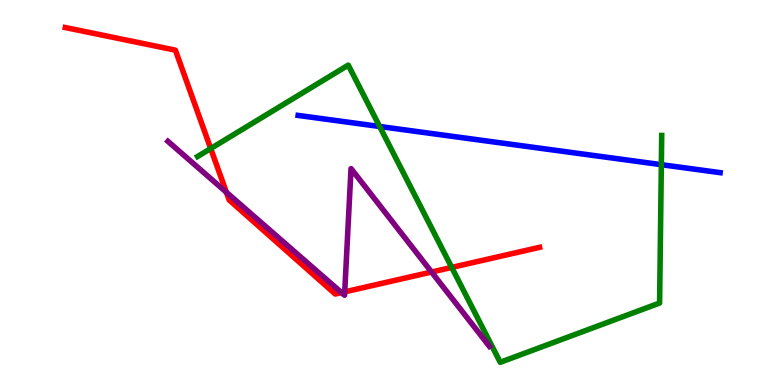[{'lines': ['blue', 'red'], 'intersections': []}, {'lines': ['green', 'red'], 'intersections': [{'x': 2.72, 'y': 6.14}, {'x': 5.83, 'y': 3.05}]}, {'lines': ['purple', 'red'], 'intersections': [{'x': 2.92, 'y': 5.0}, {'x': 4.41, 'y': 2.4}, {'x': 4.45, 'y': 2.42}, {'x': 5.57, 'y': 2.93}]}, {'lines': ['blue', 'green'], 'intersections': [{'x': 4.9, 'y': 6.71}, {'x': 8.53, 'y': 5.72}]}, {'lines': ['blue', 'purple'], 'intersections': []}, {'lines': ['green', 'purple'], 'intersections': []}]